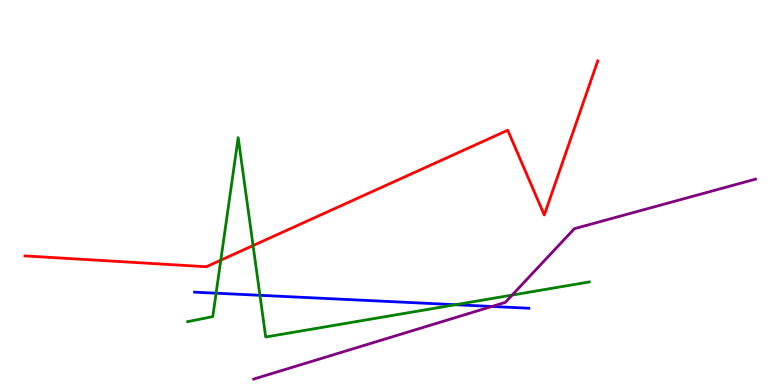[{'lines': ['blue', 'red'], 'intersections': []}, {'lines': ['green', 'red'], 'intersections': [{'x': 2.85, 'y': 3.24}, {'x': 3.27, 'y': 3.62}]}, {'lines': ['purple', 'red'], 'intersections': []}, {'lines': ['blue', 'green'], 'intersections': [{'x': 2.79, 'y': 2.38}, {'x': 3.35, 'y': 2.33}, {'x': 5.88, 'y': 2.09}]}, {'lines': ['blue', 'purple'], 'intersections': [{'x': 6.35, 'y': 2.04}]}, {'lines': ['green', 'purple'], 'intersections': [{'x': 6.61, 'y': 2.34}]}]